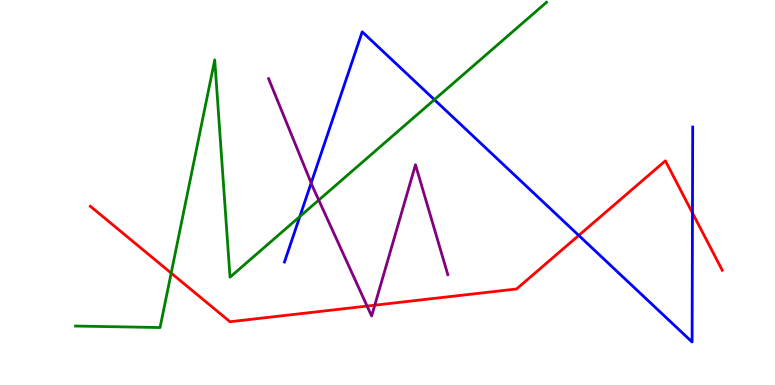[{'lines': ['blue', 'red'], 'intersections': [{'x': 7.47, 'y': 3.89}, {'x': 8.93, 'y': 4.47}]}, {'lines': ['green', 'red'], 'intersections': [{'x': 2.21, 'y': 2.91}]}, {'lines': ['purple', 'red'], 'intersections': [{'x': 4.74, 'y': 2.05}, {'x': 4.84, 'y': 2.07}]}, {'lines': ['blue', 'green'], 'intersections': [{'x': 3.87, 'y': 4.38}, {'x': 5.6, 'y': 7.41}]}, {'lines': ['blue', 'purple'], 'intersections': [{'x': 4.02, 'y': 5.25}]}, {'lines': ['green', 'purple'], 'intersections': [{'x': 4.11, 'y': 4.8}]}]